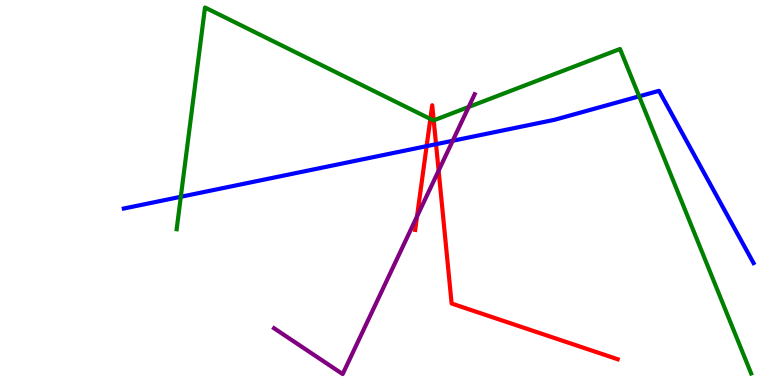[{'lines': ['blue', 'red'], 'intersections': [{'x': 5.5, 'y': 6.2}, {'x': 5.63, 'y': 6.25}]}, {'lines': ['green', 'red'], 'intersections': [{'x': 5.55, 'y': 6.91}, {'x': 5.6, 'y': 6.87}]}, {'lines': ['purple', 'red'], 'intersections': [{'x': 5.38, 'y': 4.38}, {'x': 5.66, 'y': 5.57}]}, {'lines': ['blue', 'green'], 'intersections': [{'x': 2.33, 'y': 4.89}, {'x': 8.25, 'y': 7.5}]}, {'lines': ['blue', 'purple'], 'intersections': [{'x': 5.84, 'y': 6.34}]}, {'lines': ['green', 'purple'], 'intersections': [{'x': 6.05, 'y': 7.22}]}]